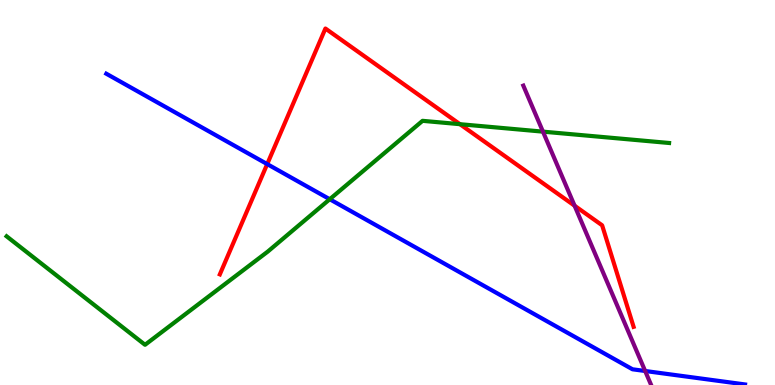[{'lines': ['blue', 'red'], 'intersections': [{'x': 3.45, 'y': 5.74}]}, {'lines': ['green', 'red'], 'intersections': [{'x': 5.93, 'y': 6.77}]}, {'lines': ['purple', 'red'], 'intersections': [{'x': 7.41, 'y': 4.66}]}, {'lines': ['blue', 'green'], 'intersections': [{'x': 4.25, 'y': 4.83}]}, {'lines': ['blue', 'purple'], 'intersections': [{'x': 8.32, 'y': 0.364}]}, {'lines': ['green', 'purple'], 'intersections': [{'x': 7.01, 'y': 6.58}]}]